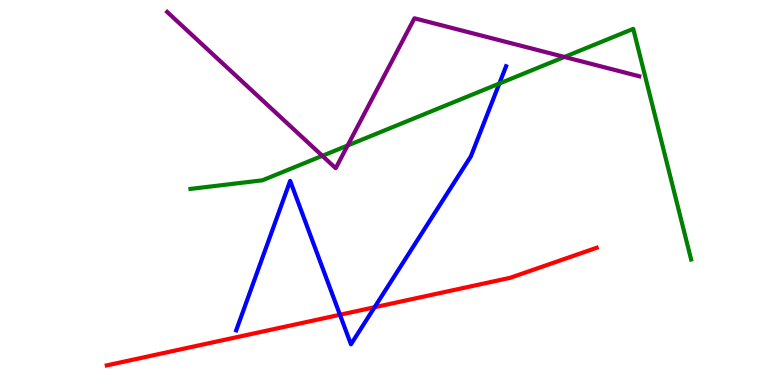[{'lines': ['blue', 'red'], 'intersections': [{'x': 4.39, 'y': 1.82}, {'x': 4.83, 'y': 2.02}]}, {'lines': ['green', 'red'], 'intersections': []}, {'lines': ['purple', 'red'], 'intersections': []}, {'lines': ['blue', 'green'], 'intersections': [{'x': 6.44, 'y': 7.83}]}, {'lines': ['blue', 'purple'], 'intersections': []}, {'lines': ['green', 'purple'], 'intersections': [{'x': 4.16, 'y': 5.95}, {'x': 4.49, 'y': 6.22}, {'x': 7.28, 'y': 8.52}]}]